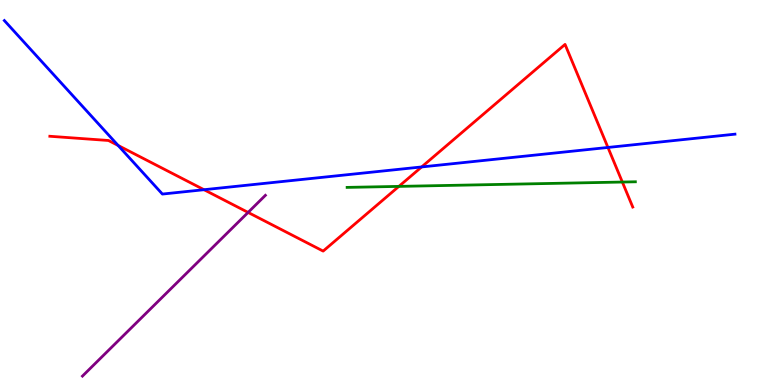[{'lines': ['blue', 'red'], 'intersections': [{'x': 1.52, 'y': 6.22}, {'x': 2.63, 'y': 5.07}, {'x': 5.44, 'y': 5.66}, {'x': 7.84, 'y': 6.17}]}, {'lines': ['green', 'red'], 'intersections': [{'x': 5.15, 'y': 5.16}, {'x': 8.03, 'y': 5.27}]}, {'lines': ['purple', 'red'], 'intersections': [{'x': 3.2, 'y': 4.48}]}, {'lines': ['blue', 'green'], 'intersections': []}, {'lines': ['blue', 'purple'], 'intersections': []}, {'lines': ['green', 'purple'], 'intersections': []}]